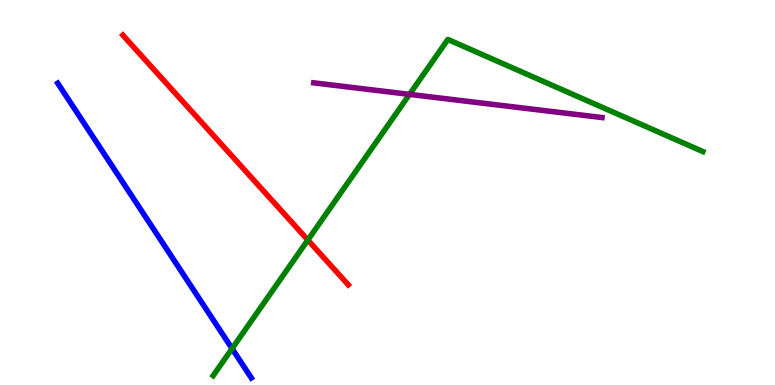[{'lines': ['blue', 'red'], 'intersections': []}, {'lines': ['green', 'red'], 'intersections': [{'x': 3.97, 'y': 3.77}]}, {'lines': ['purple', 'red'], 'intersections': []}, {'lines': ['blue', 'green'], 'intersections': [{'x': 2.99, 'y': 0.946}]}, {'lines': ['blue', 'purple'], 'intersections': []}, {'lines': ['green', 'purple'], 'intersections': [{'x': 5.28, 'y': 7.55}]}]